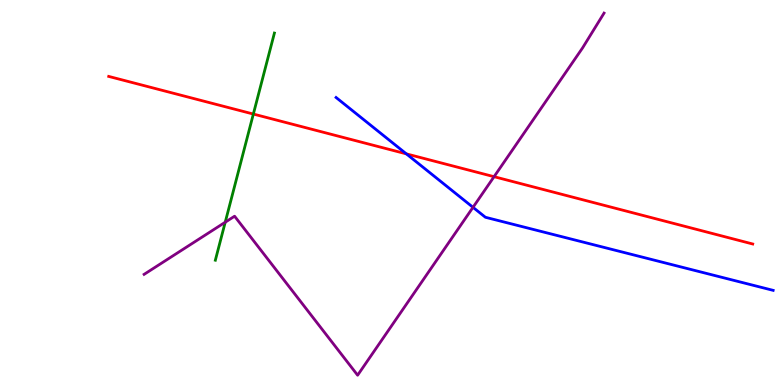[{'lines': ['blue', 'red'], 'intersections': [{'x': 5.24, 'y': 6.0}]}, {'lines': ['green', 'red'], 'intersections': [{'x': 3.27, 'y': 7.04}]}, {'lines': ['purple', 'red'], 'intersections': [{'x': 6.37, 'y': 5.41}]}, {'lines': ['blue', 'green'], 'intersections': []}, {'lines': ['blue', 'purple'], 'intersections': [{'x': 6.1, 'y': 4.61}]}, {'lines': ['green', 'purple'], 'intersections': [{'x': 2.91, 'y': 4.23}]}]